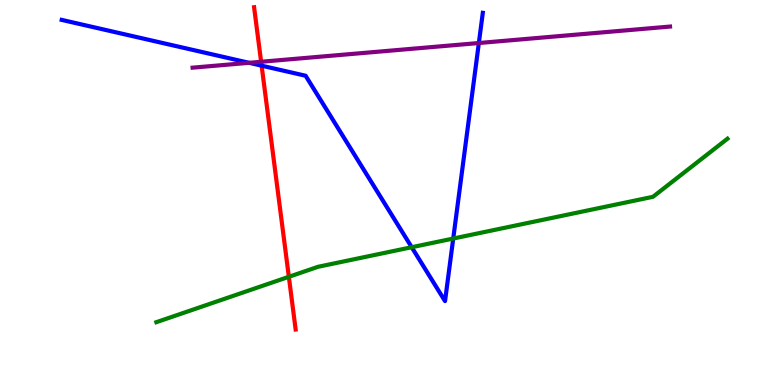[{'lines': ['blue', 'red'], 'intersections': [{'x': 3.38, 'y': 8.29}]}, {'lines': ['green', 'red'], 'intersections': [{'x': 3.73, 'y': 2.81}]}, {'lines': ['purple', 'red'], 'intersections': [{'x': 3.37, 'y': 8.4}]}, {'lines': ['blue', 'green'], 'intersections': [{'x': 5.31, 'y': 3.58}, {'x': 5.85, 'y': 3.8}]}, {'lines': ['blue', 'purple'], 'intersections': [{'x': 3.21, 'y': 8.37}, {'x': 6.18, 'y': 8.88}]}, {'lines': ['green', 'purple'], 'intersections': []}]